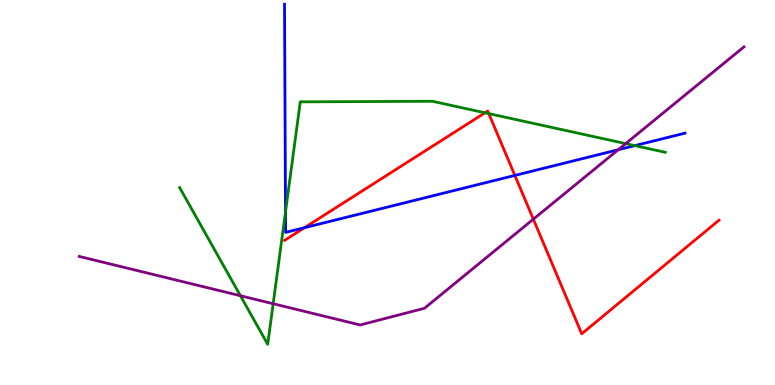[{'lines': ['blue', 'red'], 'intersections': [{'x': 3.93, 'y': 4.09}, {'x': 6.64, 'y': 5.44}]}, {'lines': ['green', 'red'], 'intersections': [{'x': 6.26, 'y': 7.07}, {'x': 6.31, 'y': 7.05}]}, {'lines': ['purple', 'red'], 'intersections': [{'x': 6.88, 'y': 4.31}]}, {'lines': ['blue', 'green'], 'intersections': [{'x': 3.68, 'y': 4.5}, {'x': 8.19, 'y': 6.22}]}, {'lines': ['blue', 'purple'], 'intersections': [{'x': 7.98, 'y': 6.11}]}, {'lines': ['green', 'purple'], 'intersections': [{'x': 3.1, 'y': 2.32}, {'x': 3.52, 'y': 2.11}, {'x': 8.07, 'y': 6.27}]}]